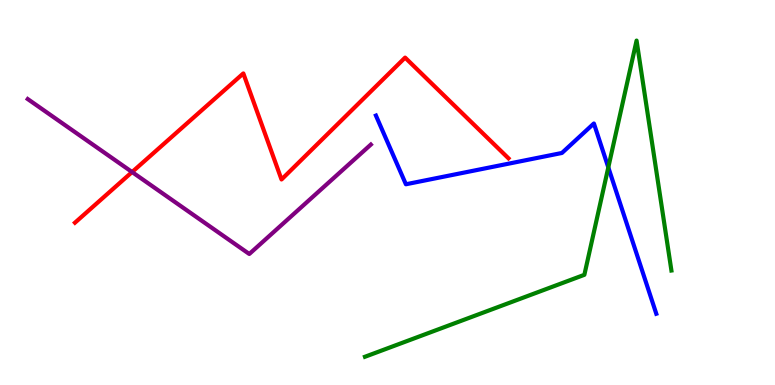[{'lines': ['blue', 'red'], 'intersections': []}, {'lines': ['green', 'red'], 'intersections': []}, {'lines': ['purple', 'red'], 'intersections': [{'x': 1.7, 'y': 5.53}]}, {'lines': ['blue', 'green'], 'intersections': [{'x': 7.85, 'y': 5.65}]}, {'lines': ['blue', 'purple'], 'intersections': []}, {'lines': ['green', 'purple'], 'intersections': []}]